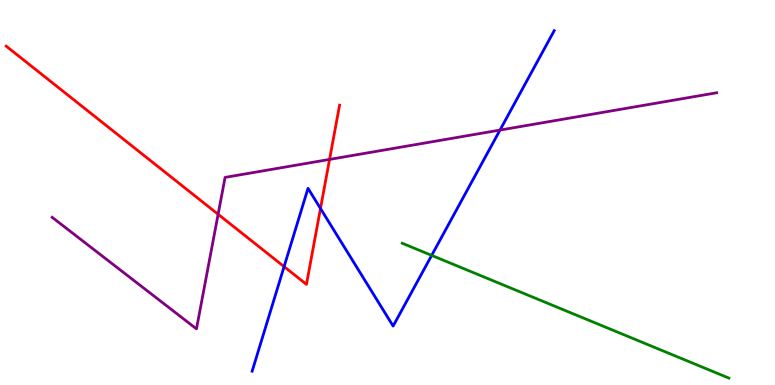[{'lines': ['blue', 'red'], 'intersections': [{'x': 3.67, 'y': 3.07}, {'x': 4.14, 'y': 4.58}]}, {'lines': ['green', 'red'], 'intersections': []}, {'lines': ['purple', 'red'], 'intersections': [{'x': 2.81, 'y': 4.43}, {'x': 4.25, 'y': 5.86}]}, {'lines': ['blue', 'green'], 'intersections': [{'x': 5.57, 'y': 3.37}]}, {'lines': ['blue', 'purple'], 'intersections': [{'x': 6.45, 'y': 6.62}]}, {'lines': ['green', 'purple'], 'intersections': []}]